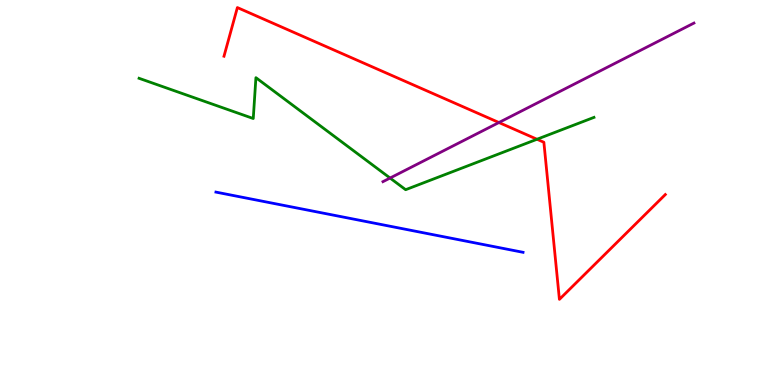[{'lines': ['blue', 'red'], 'intersections': []}, {'lines': ['green', 'red'], 'intersections': [{'x': 6.93, 'y': 6.38}]}, {'lines': ['purple', 'red'], 'intersections': [{'x': 6.44, 'y': 6.82}]}, {'lines': ['blue', 'green'], 'intersections': []}, {'lines': ['blue', 'purple'], 'intersections': []}, {'lines': ['green', 'purple'], 'intersections': [{'x': 5.03, 'y': 5.38}]}]